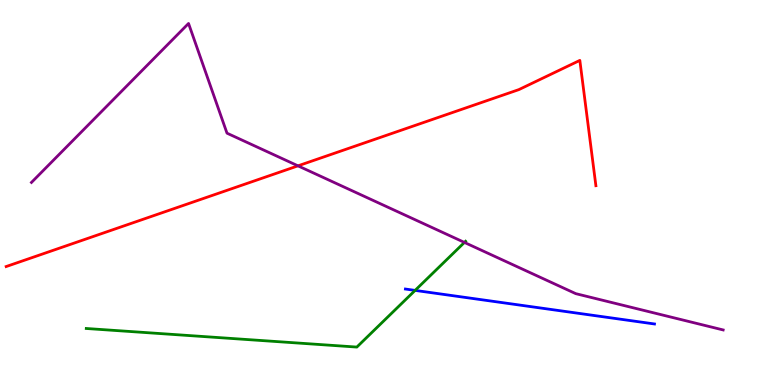[{'lines': ['blue', 'red'], 'intersections': []}, {'lines': ['green', 'red'], 'intersections': []}, {'lines': ['purple', 'red'], 'intersections': [{'x': 3.84, 'y': 5.69}]}, {'lines': ['blue', 'green'], 'intersections': [{'x': 5.36, 'y': 2.46}]}, {'lines': ['blue', 'purple'], 'intersections': []}, {'lines': ['green', 'purple'], 'intersections': [{'x': 5.99, 'y': 3.7}]}]